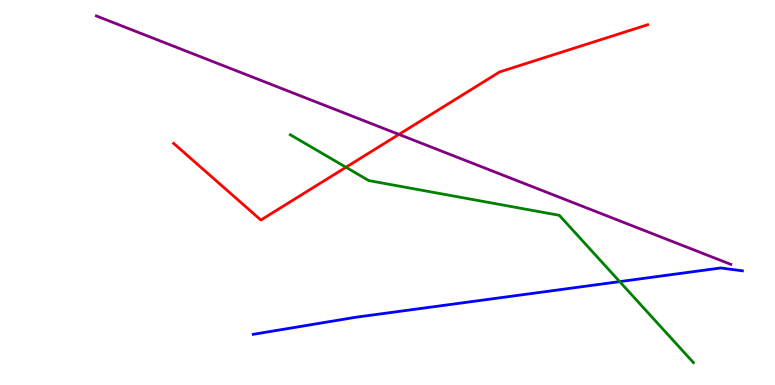[{'lines': ['blue', 'red'], 'intersections': []}, {'lines': ['green', 'red'], 'intersections': [{'x': 4.46, 'y': 5.66}]}, {'lines': ['purple', 'red'], 'intersections': [{'x': 5.15, 'y': 6.51}]}, {'lines': ['blue', 'green'], 'intersections': [{'x': 8.0, 'y': 2.69}]}, {'lines': ['blue', 'purple'], 'intersections': []}, {'lines': ['green', 'purple'], 'intersections': []}]